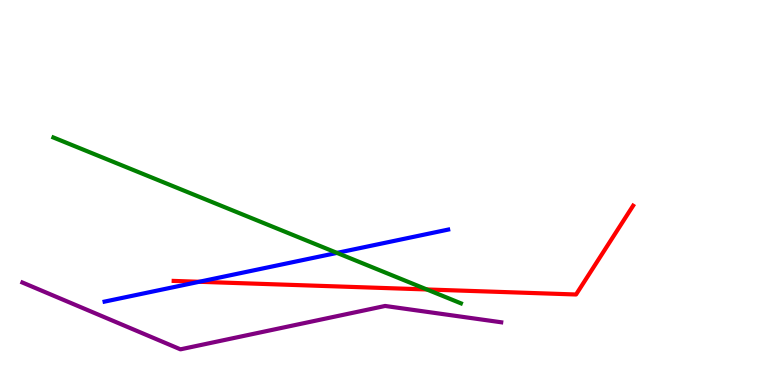[{'lines': ['blue', 'red'], 'intersections': [{'x': 2.57, 'y': 2.68}]}, {'lines': ['green', 'red'], 'intersections': [{'x': 5.51, 'y': 2.48}]}, {'lines': ['purple', 'red'], 'intersections': []}, {'lines': ['blue', 'green'], 'intersections': [{'x': 4.35, 'y': 3.43}]}, {'lines': ['blue', 'purple'], 'intersections': []}, {'lines': ['green', 'purple'], 'intersections': []}]